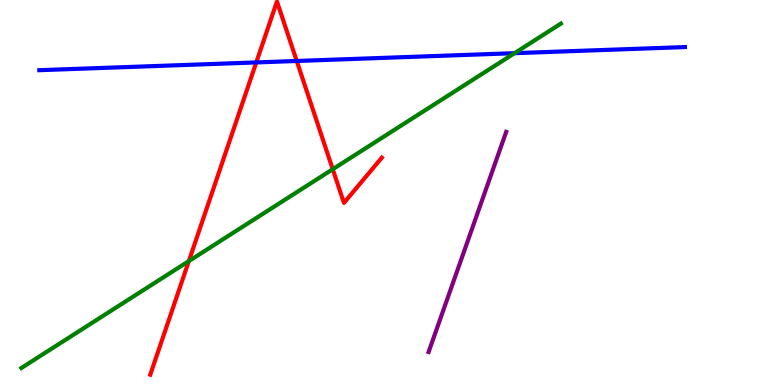[{'lines': ['blue', 'red'], 'intersections': [{'x': 3.31, 'y': 8.38}, {'x': 3.83, 'y': 8.42}]}, {'lines': ['green', 'red'], 'intersections': [{'x': 2.44, 'y': 3.22}, {'x': 4.29, 'y': 5.6}]}, {'lines': ['purple', 'red'], 'intersections': []}, {'lines': ['blue', 'green'], 'intersections': [{'x': 6.64, 'y': 8.62}]}, {'lines': ['blue', 'purple'], 'intersections': []}, {'lines': ['green', 'purple'], 'intersections': []}]